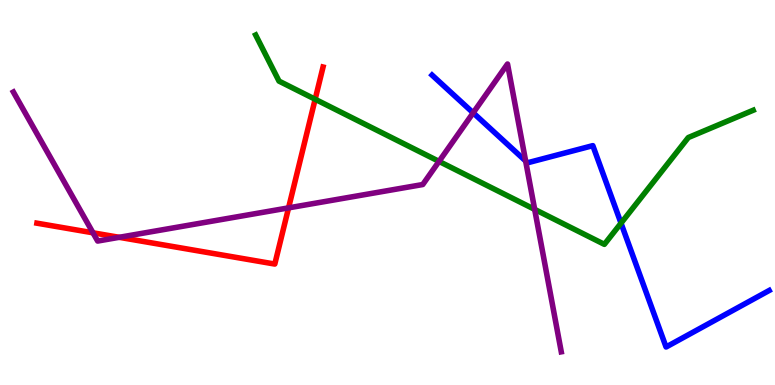[{'lines': ['blue', 'red'], 'intersections': []}, {'lines': ['green', 'red'], 'intersections': [{'x': 4.07, 'y': 7.42}]}, {'lines': ['purple', 'red'], 'intersections': [{'x': 1.2, 'y': 3.95}, {'x': 1.54, 'y': 3.84}, {'x': 3.72, 'y': 4.6}]}, {'lines': ['blue', 'green'], 'intersections': [{'x': 8.01, 'y': 4.2}]}, {'lines': ['blue', 'purple'], 'intersections': [{'x': 6.11, 'y': 7.07}, {'x': 6.78, 'y': 5.82}]}, {'lines': ['green', 'purple'], 'intersections': [{'x': 5.66, 'y': 5.81}, {'x': 6.9, 'y': 4.56}]}]